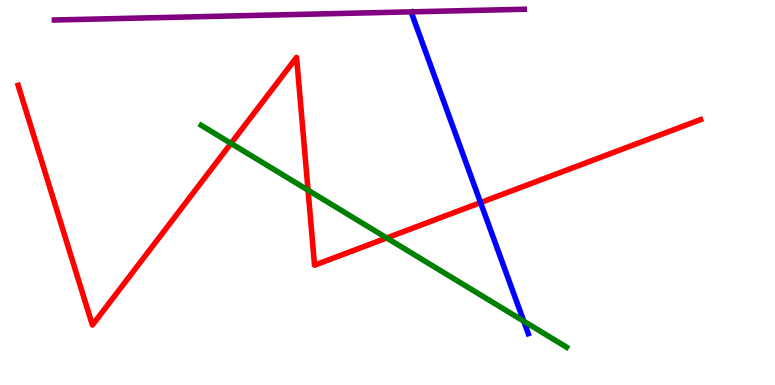[{'lines': ['blue', 'red'], 'intersections': [{'x': 6.2, 'y': 4.74}]}, {'lines': ['green', 'red'], 'intersections': [{'x': 2.98, 'y': 6.28}, {'x': 3.97, 'y': 5.06}, {'x': 4.99, 'y': 3.82}]}, {'lines': ['purple', 'red'], 'intersections': []}, {'lines': ['blue', 'green'], 'intersections': [{'x': 6.76, 'y': 1.66}]}, {'lines': ['blue', 'purple'], 'intersections': []}, {'lines': ['green', 'purple'], 'intersections': []}]